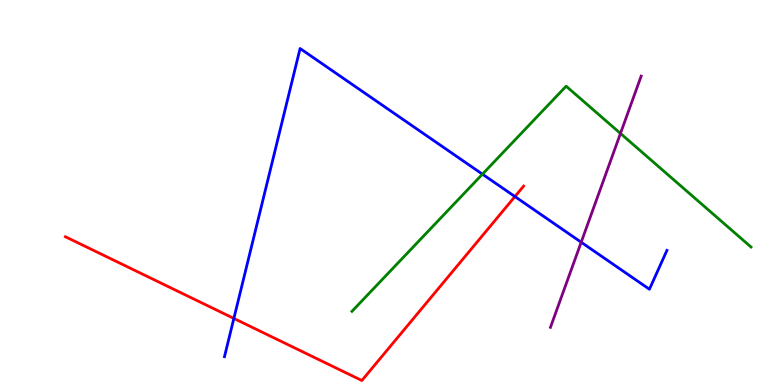[{'lines': ['blue', 'red'], 'intersections': [{'x': 3.02, 'y': 1.73}, {'x': 6.64, 'y': 4.89}]}, {'lines': ['green', 'red'], 'intersections': []}, {'lines': ['purple', 'red'], 'intersections': []}, {'lines': ['blue', 'green'], 'intersections': [{'x': 6.23, 'y': 5.48}]}, {'lines': ['blue', 'purple'], 'intersections': [{'x': 7.5, 'y': 3.71}]}, {'lines': ['green', 'purple'], 'intersections': [{'x': 8.01, 'y': 6.53}]}]